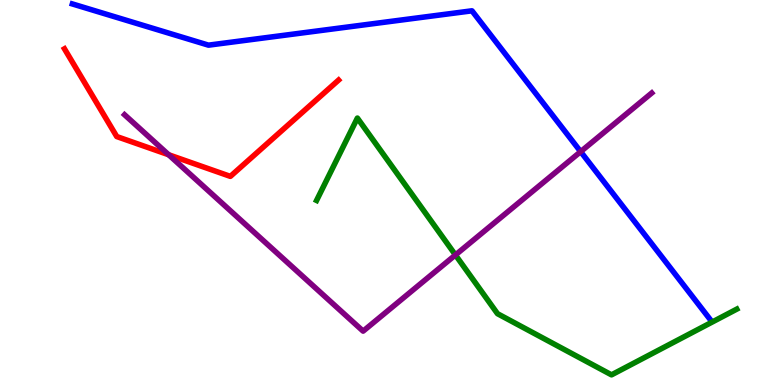[{'lines': ['blue', 'red'], 'intersections': []}, {'lines': ['green', 'red'], 'intersections': []}, {'lines': ['purple', 'red'], 'intersections': [{'x': 2.18, 'y': 5.98}]}, {'lines': ['blue', 'green'], 'intersections': []}, {'lines': ['blue', 'purple'], 'intersections': [{'x': 7.49, 'y': 6.06}]}, {'lines': ['green', 'purple'], 'intersections': [{'x': 5.88, 'y': 3.38}]}]